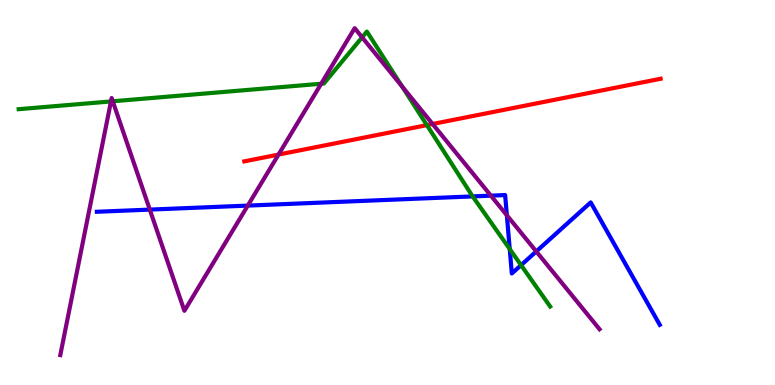[{'lines': ['blue', 'red'], 'intersections': []}, {'lines': ['green', 'red'], 'intersections': [{'x': 5.51, 'y': 6.75}]}, {'lines': ['purple', 'red'], 'intersections': [{'x': 3.59, 'y': 5.99}, {'x': 5.58, 'y': 6.78}]}, {'lines': ['blue', 'green'], 'intersections': [{'x': 6.1, 'y': 4.9}, {'x': 6.58, 'y': 3.53}, {'x': 6.72, 'y': 3.11}]}, {'lines': ['blue', 'purple'], 'intersections': [{'x': 1.93, 'y': 4.56}, {'x': 3.2, 'y': 4.66}, {'x': 6.33, 'y': 4.92}, {'x': 6.54, 'y': 4.41}, {'x': 6.92, 'y': 3.47}]}, {'lines': ['green', 'purple'], 'intersections': [{'x': 1.43, 'y': 7.37}, {'x': 1.46, 'y': 7.37}, {'x': 4.14, 'y': 7.82}, {'x': 4.67, 'y': 9.03}, {'x': 5.19, 'y': 7.75}]}]